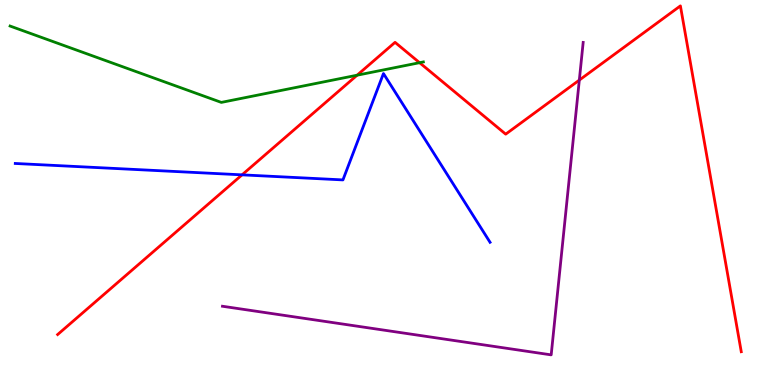[{'lines': ['blue', 'red'], 'intersections': [{'x': 3.12, 'y': 5.46}]}, {'lines': ['green', 'red'], 'intersections': [{'x': 4.61, 'y': 8.05}, {'x': 5.41, 'y': 8.37}]}, {'lines': ['purple', 'red'], 'intersections': [{'x': 7.48, 'y': 7.92}]}, {'lines': ['blue', 'green'], 'intersections': []}, {'lines': ['blue', 'purple'], 'intersections': []}, {'lines': ['green', 'purple'], 'intersections': []}]